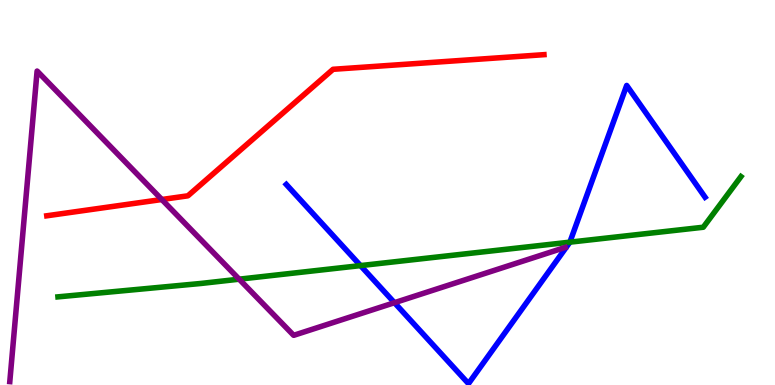[{'lines': ['blue', 'red'], 'intersections': []}, {'lines': ['green', 'red'], 'intersections': []}, {'lines': ['purple', 'red'], 'intersections': [{'x': 2.09, 'y': 4.82}]}, {'lines': ['blue', 'green'], 'intersections': [{'x': 4.65, 'y': 3.1}, {'x': 7.35, 'y': 3.71}]}, {'lines': ['blue', 'purple'], 'intersections': [{'x': 5.09, 'y': 2.14}]}, {'lines': ['green', 'purple'], 'intersections': [{'x': 3.09, 'y': 2.75}]}]